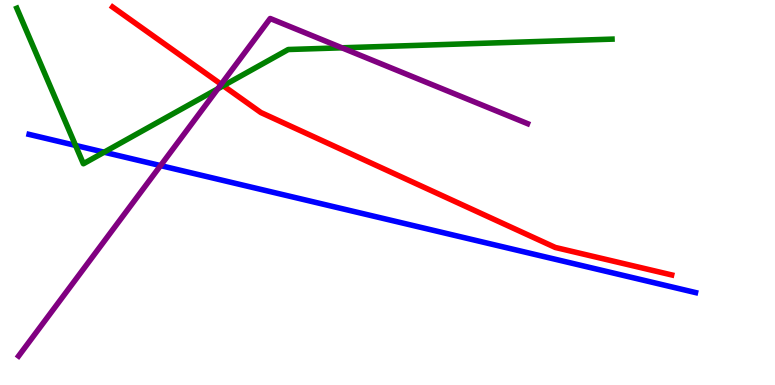[{'lines': ['blue', 'red'], 'intersections': []}, {'lines': ['green', 'red'], 'intersections': [{'x': 2.88, 'y': 7.77}]}, {'lines': ['purple', 'red'], 'intersections': [{'x': 2.85, 'y': 7.81}]}, {'lines': ['blue', 'green'], 'intersections': [{'x': 0.975, 'y': 6.22}, {'x': 1.34, 'y': 6.05}]}, {'lines': ['blue', 'purple'], 'intersections': [{'x': 2.07, 'y': 5.7}]}, {'lines': ['green', 'purple'], 'intersections': [{'x': 2.81, 'y': 7.69}, {'x': 4.41, 'y': 8.76}]}]